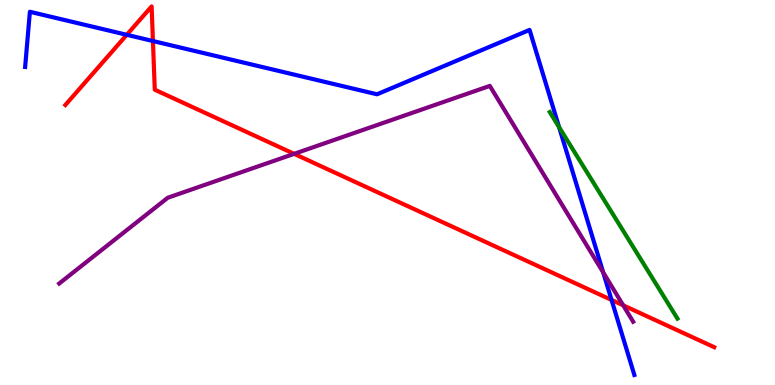[{'lines': ['blue', 'red'], 'intersections': [{'x': 1.64, 'y': 9.1}, {'x': 1.97, 'y': 8.93}, {'x': 7.89, 'y': 2.21}]}, {'lines': ['green', 'red'], 'intersections': []}, {'lines': ['purple', 'red'], 'intersections': [{'x': 3.8, 'y': 6.0}, {'x': 8.04, 'y': 2.07}]}, {'lines': ['blue', 'green'], 'intersections': [{'x': 7.21, 'y': 6.7}]}, {'lines': ['blue', 'purple'], 'intersections': [{'x': 7.78, 'y': 2.92}]}, {'lines': ['green', 'purple'], 'intersections': []}]